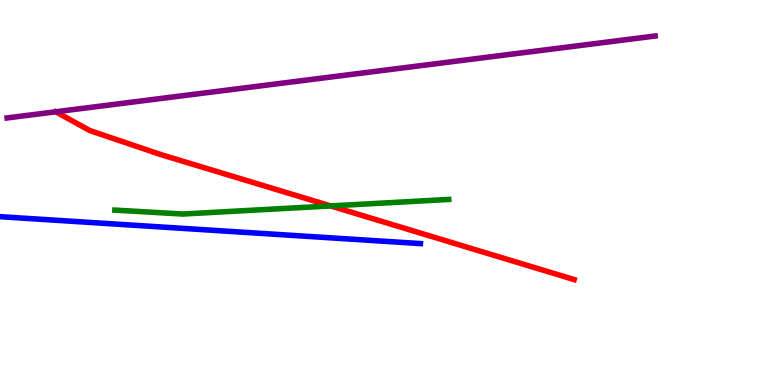[{'lines': ['blue', 'red'], 'intersections': []}, {'lines': ['green', 'red'], 'intersections': [{'x': 4.27, 'y': 4.65}]}, {'lines': ['purple', 'red'], 'intersections': []}, {'lines': ['blue', 'green'], 'intersections': []}, {'lines': ['blue', 'purple'], 'intersections': []}, {'lines': ['green', 'purple'], 'intersections': []}]